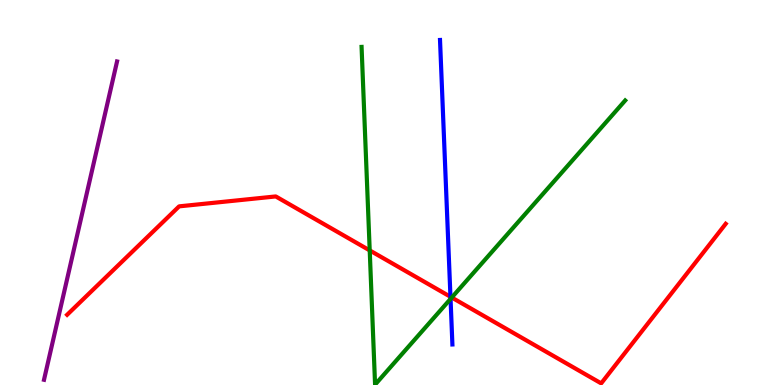[{'lines': ['blue', 'red'], 'intersections': [{'x': 5.81, 'y': 2.29}]}, {'lines': ['green', 'red'], 'intersections': [{'x': 4.77, 'y': 3.5}, {'x': 5.83, 'y': 2.27}]}, {'lines': ['purple', 'red'], 'intersections': []}, {'lines': ['blue', 'green'], 'intersections': [{'x': 5.81, 'y': 2.24}]}, {'lines': ['blue', 'purple'], 'intersections': []}, {'lines': ['green', 'purple'], 'intersections': []}]